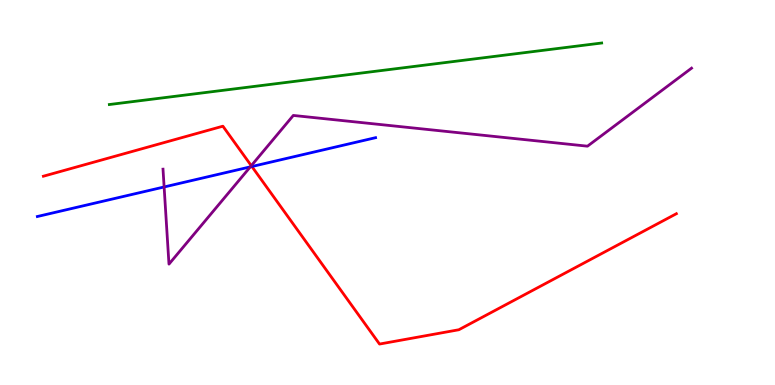[{'lines': ['blue', 'red'], 'intersections': [{'x': 3.25, 'y': 5.67}]}, {'lines': ['green', 'red'], 'intersections': []}, {'lines': ['purple', 'red'], 'intersections': [{'x': 3.24, 'y': 5.7}]}, {'lines': ['blue', 'green'], 'intersections': []}, {'lines': ['blue', 'purple'], 'intersections': [{'x': 2.12, 'y': 5.14}, {'x': 3.23, 'y': 5.67}]}, {'lines': ['green', 'purple'], 'intersections': []}]